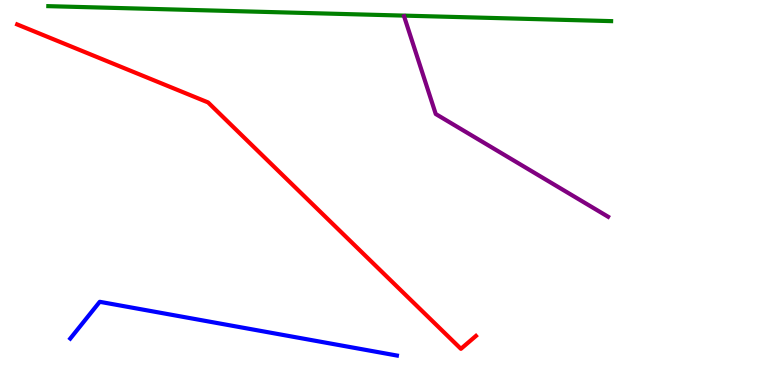[{'lines': ['blue', 'red'], 'intersections': []}, {'lines': ['green', 'red'], 'intersections': []}, {'lines': ['purple', 'red'], 'intersections': []}, {'lines': ['blue', 'green'], 'intersections': []}, {'lines': ['blue', 'purple'], 'intersections': []}, {'lines': ['green', 'purple'], 'intersections': []}]